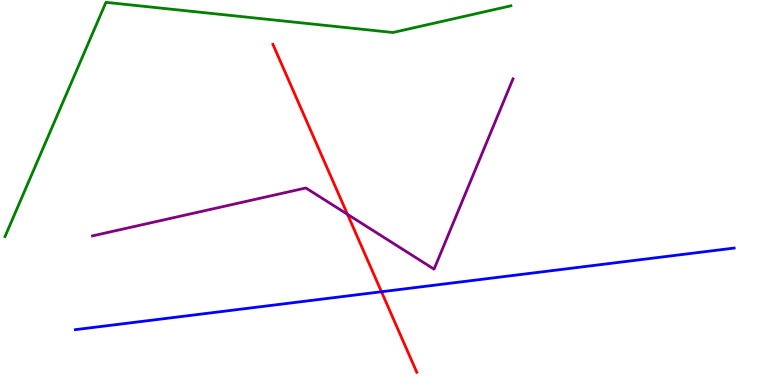[{'lines': ['blue', 'red'], 'intersections': [{'x': 4.92, 'y': 2.42}]}, {'lines': ['green', 'red'], 'intersections': []}, {'lines': ['purple', 'red'], 'intersections': [{'x': 4.48, 'y': 4.43}]}, {'lines': ['blue', 'green'], 'intersections': []}, {'lines': ['blue', 'purple'], 'intersections': []}, {'lines': ['green', 'purple'], 'intersections': []}]